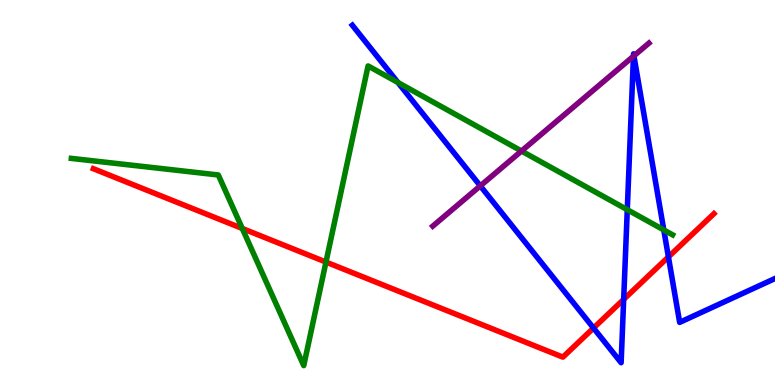[{'lines': ['blue', 'red'], 'intersections': [{'x': 7.66, 'y': 1.48}, {'x': 8.05, 'y': 2.22}, {'x': 8.62, 'y': 3.33}]}, {'lines': ['green', 'red'], 'intersections': [{'x': 3.13, 'y': 4.07}, {'x': 4.21, 'y': 3.19}]}, {'lines': ['purple', 'red'], 'intersections': []}, {'lines': ['blue', 'green'], 'intersections': [{'x': 5.13, 'y': 7.86}, {'x': 8.09, 'y': 4.55}, {'x': 8.56, 'y': 4.03}]}, {'lines': ['blue', 'purple'], 'intersections': [{'x': 6.2, 'y': 5.17}, {'x': 8.17, 'y': 8.54}, {'x': 8.18, 'y': 8.55}]}, {'lines': ['green', 'purple'], 'intersections': [{'x': 6.73, 'y': 6.08}]}]